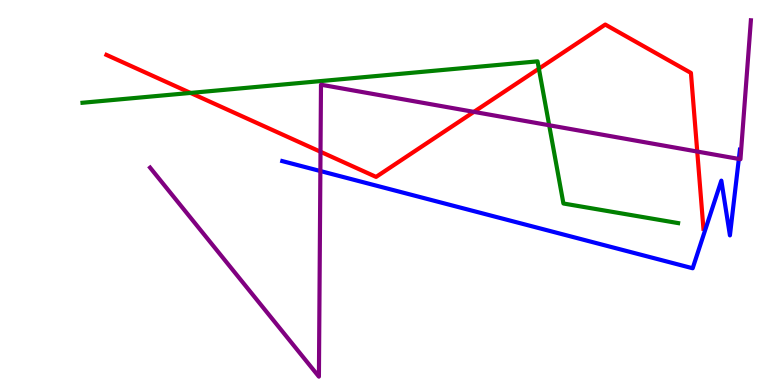[{'lines': ['blue', 'red'], 'intersections': []}, {'lines': ['green', 'red'], 'intersections': [{'x': 2.46, 'y': 7.59}, {'x': 6.95, 'y': 8.22}]}, {'lines': ['purple', 'red'], 'intersections': [{'x': 4.14, 'y': 6.06}, {'x': 6.11, 'y': 7.09}, {'x': 9.0, 'y': 6.06}]}, {'lines': ['blue', 'green'], 'intersections': []}, {'lines': ['blue', 'purple'], 'intersections': [{'x': 4.13, 'y': 5.56}, {'x': 9.53, 'y': 5.87}]}, {'lines': ['green', 'purple'], 'intersections': [{'x': 7.09, 'y': 6.75}]}]